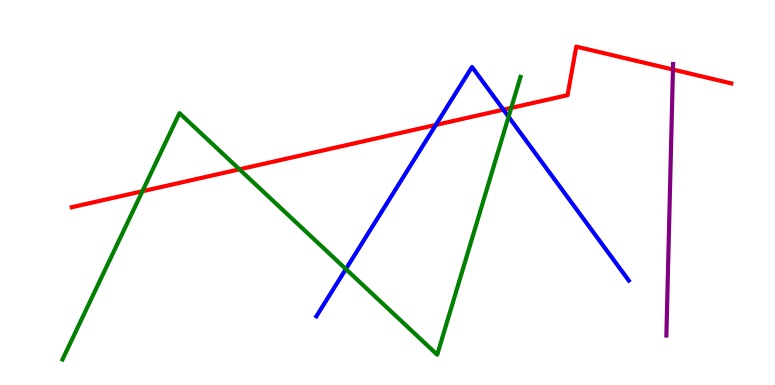[{'lines': ['blue', 'red'], 'intersections': [{'x': 5.62, 'y': 6.76}, {'x': 6.5, 'y': 7.15}]}, {'lines': ['green', 'red'], 'intersections': [{'x': 1.84, 'y': 5.03}, {'x': 3.09, 'y': 5.6}, {'x': 6.6, 'y': 7.2}]}, {'lines': ['purple', 'red'], 'intersections': [{'x': 8.68, 'y': 8.19}]}, {'lines': ['blue', 'green'], 'intersections': [{'x': 4.46, 'y': 3.01}, {'x': 6.56, 'y': 6.97}]}, {'lines': ['blue', 'purple'], 'intersections': []}, {'lines': ['green', 'purple'], 'intersections': []}]